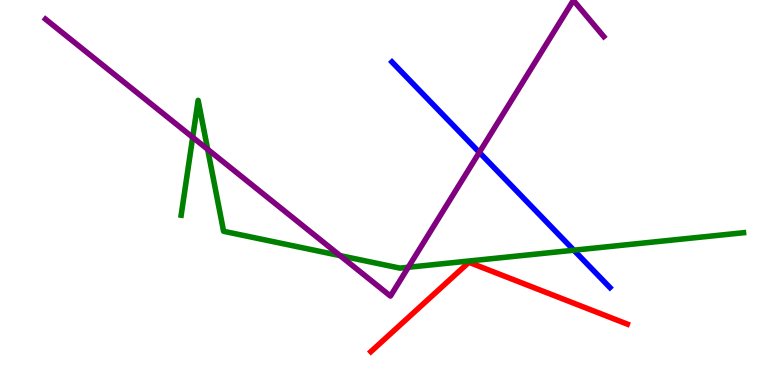[{'lines': ['blue', 'red'], 'intersections': []}, {'lines': ['green', 'red'], 'intersections': []}, {'lines': ['purple', 'red'], 'intersections': []}, {'lines': ['blue', 'green'], 'intersections': [{'x': 7.4, 'y': 3.5}]}, {'lines': ['blue', 'purple'], 'intersections': [{'x': 6.18, 'y': 6.04}]}, {'lines': ['green', 'purple'], 'intersections': [{'x': 2.49, 'y': 6.43}, {'x': 2.68, 'y': 6.12}, {'x': 4.39, 'y': 3.36}, {'x': 5.27, 'y': 3.06}]}]